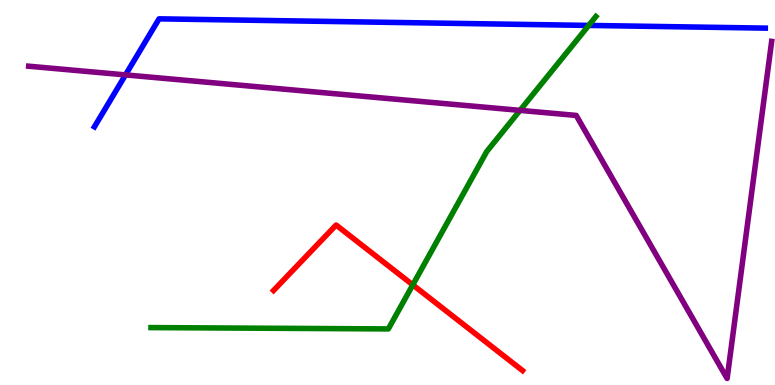[{'lines': ['blue', 'red'], 'intersections': []}, {'lines': ['green', 'red'], 'intersections': [{'x': 5.33, 'y': 2.6}]}, {'lines': ['purple', 'red'], 'intersections': []}, {'lines': ['blue', 'green'], 'intersections': [{'x': 7.6, 'y': 9.34}]}, {'lines': ['blue', 'purple'], 'intersections': [{'x': 1.62, 'y': 8.05}]}, {'lines': ['green', 'purple'], 'intersections': [{'x': 6.71, 'y': 7.13}]}]